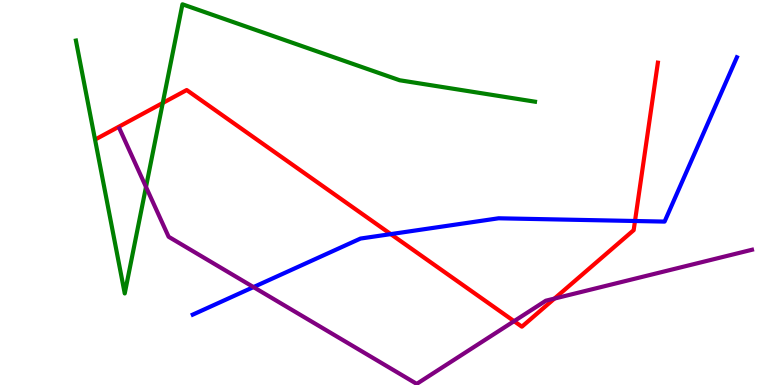[{'lines': ['blue', 'red'], 'intersections': [{'x': 5.04, 'y': 3.92}, {'x': 8.19, 'y': 4.26}]}, {'lines': ['green', 'red'], 'intersections': [{'x': 2.1, 'y': 7.33}]}, {'lines': ['purple', 'red'], 'intersections': [{'x': 6.63, 'y': 1.66}, {'x': 7.15, 'y': 2.24}]}, {'lines': ['blue', 'green'], 'intersections': []}, {'lines': ['blue', 'purple'], 'intersections': [{'x': 3.27, 'y': 2.54}]}, {'lines': ['green', 'purple'], 'intersections': [{'x': 1.88, 'y': 5.14}]}]